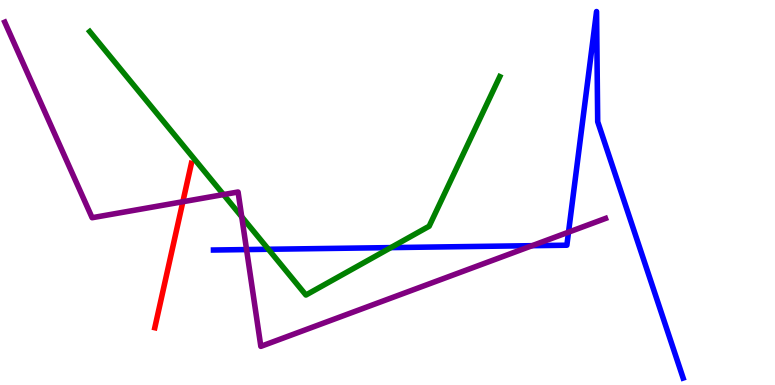[{'lines': ['blue', 'red'], 'intersections': []}, {'lines': ['green', 'red'], 'intersections': []}, {'lines': ['purple', 'red'], 'intersections': [{'x': 2.36, 'y': 4.76}]}, {'lines': ['blue', 'green'], 'intersections': [{'x': 3.46, 'y': 3.53}, {'x': 5.04, 'y': 3.57}]}, {'lines': ['blue', 'purple'], 'intersections': [{'x': 3.18, 'y': 3.52}, {'x': 6.87, 'y': 3.62}, {'x': 7.34, 'y': 3.97}]}, {'lines': ['green', 'purple'], 'intersections': [{'x': 2.88, 'y': 4.95}, {'x': 3.12, 'y': 4.37}]}]